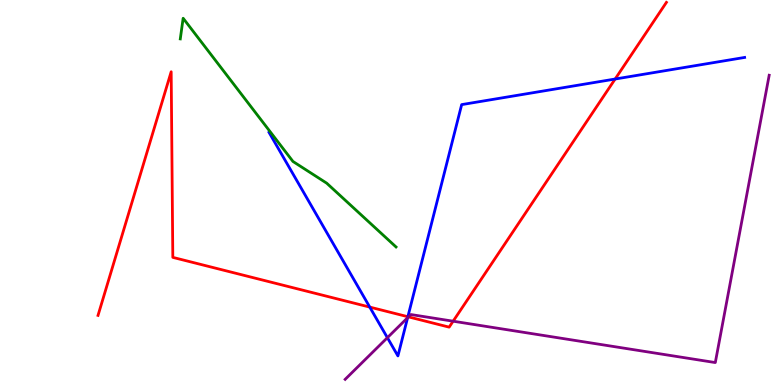[{'lines': ['blue', 'red'], 'intersections': [{'x': 4.77, 'y': 2.02}, {'x': 5.26, 'y': 1.77}, {'x': 7.94, 'y': 7.95}]}, {'lines': ['green', 'red'], 'intersections': []}, {'lines': ['purple', 'red'], 'intersections': [{'x': 5.27, 'y': 1.77}, {'x': 5.85, 'y': 1.66}]}, {'lines': ['blue', 'green'], 'intersections': []}, {'lines': ['blue', 'purple'], 'intersections': [{'x': 5.0, 'y': 1.23}, {'x': 5.26, 'y': 1.75}]}, {'lines': ['green', 'purple'], 'intersections': []}]